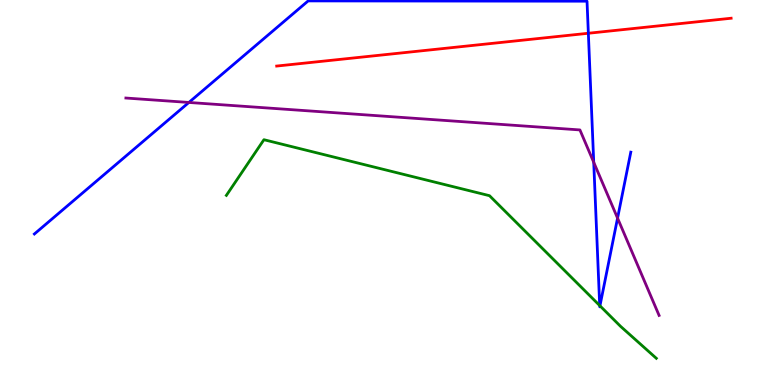[{'lines': ['blue', 'red'], 'intersections': [{'x': 7.59, 'y': 9.14}]}, {'lines': ['green', 'red'], 'intersections': []}, {'lines': ['purple', 'red'], 'intersections': []}, {'lines': ['blue', 'green'], 'intersections': [{'x': 7.74, 'y': 2.06}, {'x': 7.74, 'y': 2.06}]}, {'lines': ['blue', 'purple'], 'intersections': [{'x': 2.44, 'y': 7.34}, {'x': 7.66, 'y': 5.78}, {'x': 7.97, 'y': 4.33}]}, {'lines': ['green', 'purple'], 'intersections': []}]